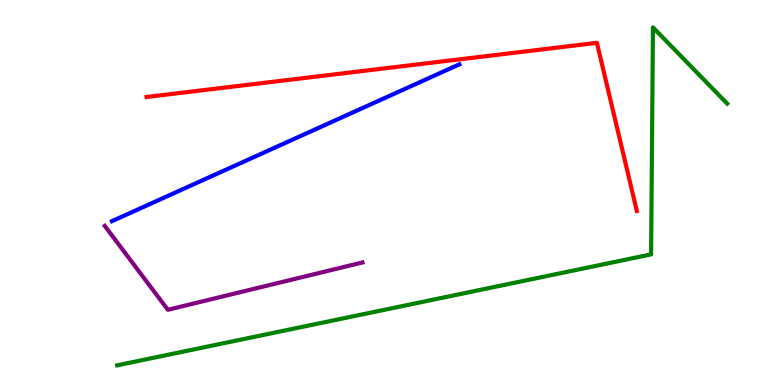[{'lines': ['blue', 'red'], 'intersections': []}, {'lines': ['green', 'red'], 'intersections': []}, {'lines': ['purple', 'red'], 'intersections': []}, {'lines': ['blue', 'green'], 'intersections': []}, {'lines': ['blue', 'purple'], 'intersections': []}, {'lines': ['green', 'purple'], 'intersections': []}]